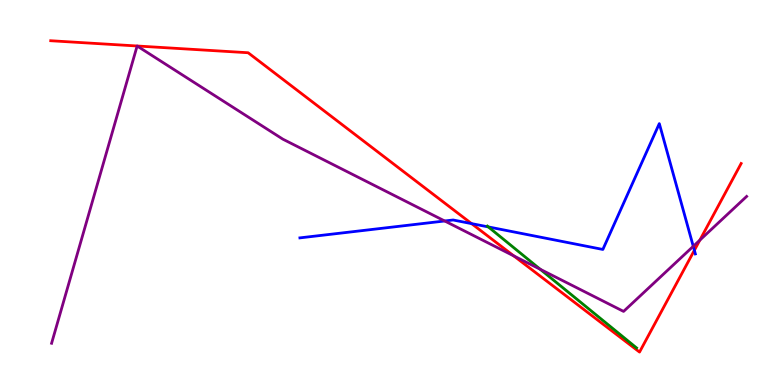[{'lines': ['blue', 'red'], 'intersections': [{'x': 6.08, 'y': 4.19}, {'x': 8.96, 'y': 3.5}]}, {'lines': ['green', 'red'], 'intersections': []}, {'lines': ['purple', 'red'], 'intersections': [{'x': 6.63, 'y': 3.35}, {'x': 9.03, 'y': 3.76}]}, {'lines': ['blue', 'green'], 'intersections': [{'x': 6.3, 'y': 4.11}]}, {'lines': ['blue', 'purple'], 'intersections': [{'x': 5.74, 'y': 4.26}, {'x': 8.95, 'y': 3.6}]}, {'lines': ['green', 'purple'], 'intersections': [{'x': 6.97, 'y': 3.01}]}]